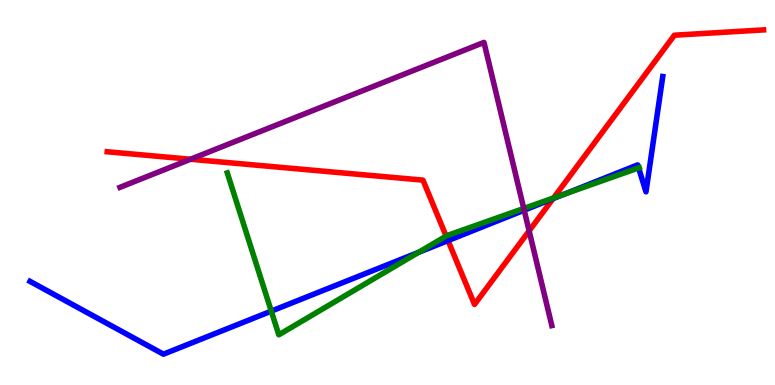[{'lines': ['blue', 'red'], 'intersections': [{'x': 5.78, 'y': 3.75}, {'x': 7.14, 'y': 4.84}]}, {'lines': ['green', 'red'], 'intersections': [{'x': 5.76, 'y': 3.87}, {'x': 7.14, 'y': 4.86}]}, {'lines': ['purple', 'red'], 'intersections': [{'x': 2.46, 'y': 5.86}, {'x': 6.83, 'y': 4.0}]}, {'lines': ['blue', 'green'], 'intersections': [{'x': 3.5, 'y': 1.92}, {'x': 5.4, 'y': 3.45}, {'x': 7.29, 'y': 4.96}, {'x': 8.24, 'y': 5.64}]}, {'lines': ['blue', 'purple'], 'intersections': [{'x': 6.76, 'y': 4.54}]}, {'lines': ['green', 'purple'], 'intersections': [{'x': 6.76, 'y': 4.59}]}]